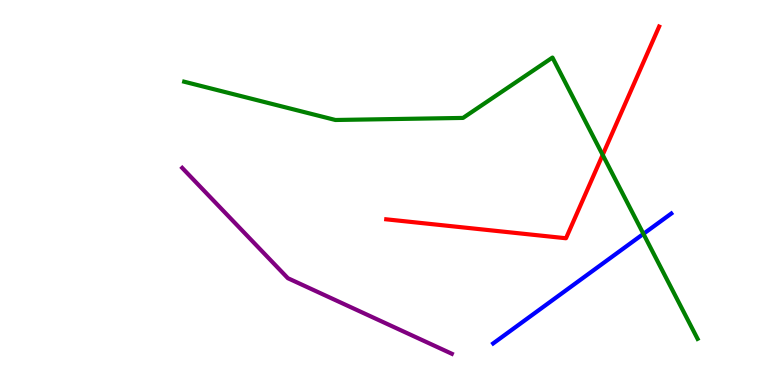[{'lines': ['blue', 'red'], 'intersections': []}, {'lines': ['green', 'red'], 'intersections': [{'x': 7.78, 'y': 5.98}]}, {'lines': ['purple', 'red'], 'intersections': []}, {'lines': ['blue', 'green'], 'intersections': [{'x': 8.3, 'y': 3.93}]}, {'lines': ['blue', 'purple'], 'intersections': []}, {'lines': ['green', 'purple'], 'intersections': []}]